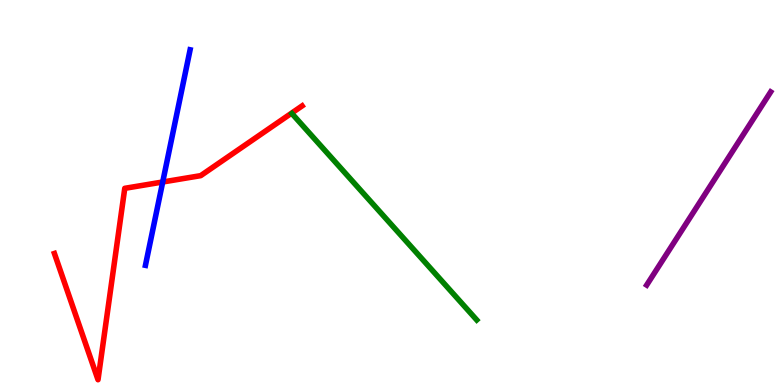[{'lines': ['blue', 'red'], 'intersections': [{'x': 2.1, 'y': 5.27}]}, {'lines': ['green', 'red'], 'intersections': []}, {'lines': ['purple', 'red'], 'intersections': []}, {'lines': ['blue', 'green'], 'intersections': []}, {'lines': ['blue', 'purple'], 'intersections': []}, {'lines': ['green', 'purple'], 'intersections': []}]